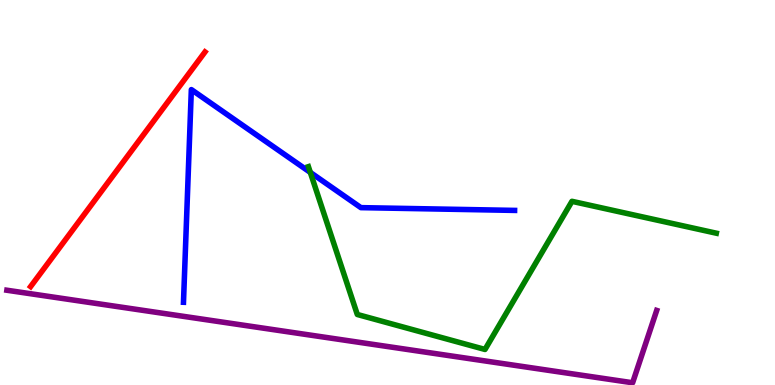[{'lines': ['blue', 'red'], 'intersections': []}, {'lines': ['green', 'red'], 'intersections': []}, {'lines': ['purple', 'red'], 'intersections': []}, {'lines': ['blue', 'green'], 'intersections': [{'x': 4.0, 'y': 5.52}]}, {'lines': ['blue', 'purple'], 'intersections': []}, {'lines': ['green', 'purple'], 'intersections': []}]